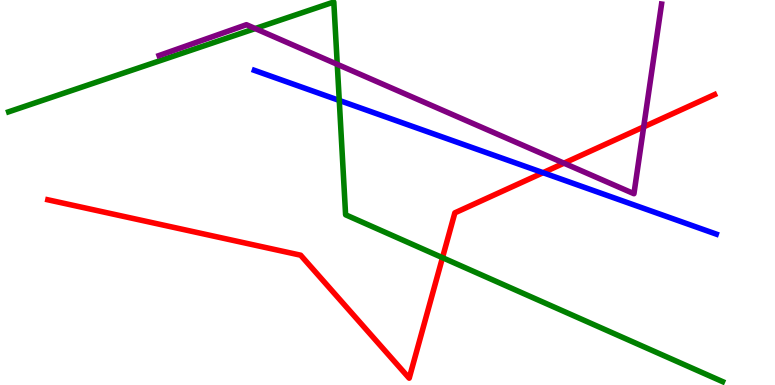[{'lines': ['blue', 'red'], 'intersections': [{'x': 7.01, 'y': 5.51}]}, {'lines': ['green', 'red'], 'intersections': [{'x': 5.71, 'y': 3.31}]}, {'lines': ['purple', 'red'], 'intersections': [{'x': 7.28, 'y': 5.76}, {'x': 8.31, 'y': 6.7}]}, {'lines': ['blue', 'green'], 'intersections': [{'x': 4.38, 'y': 7.39}]}, {'lines': ['blue', 'purple'], 'intersections': []}, {'lines': ['green', 'purple'], 'intersections': [{'x': 3.29, 'y': 9.26}, {'x': 4.35, 'y': 8.33}]}]